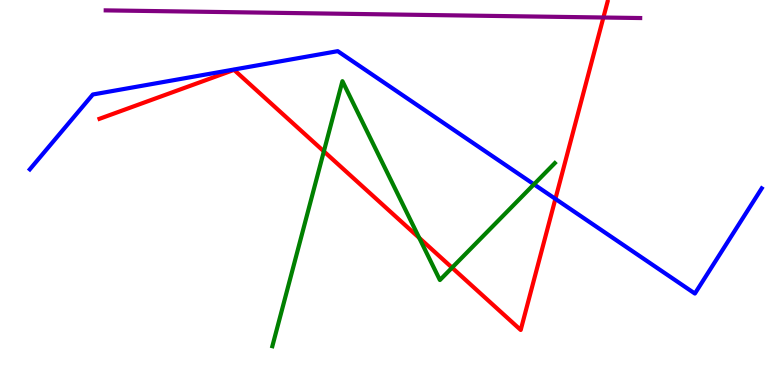[{'lines': ['blue', 'red'], 'intersections': [{'x': 7.17, 'y': 4.83}]}, {'lines': ['green', 'red'], 'intersections': [{'x': 4.18, 'y': 6.07}, {'x': 5.41, 'y': 3.82}, {'x': 5.83, 'y': 3.05}]}, {'lines': ['purple', 'red'], 'intersections': [{'x': 7.79, 'y': 9.55}]}, {'lines': ['blue', 'green'], 'intersections': [{'x': 6.89, 'y': 5.21}]}, {'lines': ['blue', 'purple'], 'intersections': []}, {'lines': ['green', 'purple'], 'intersections': []}]